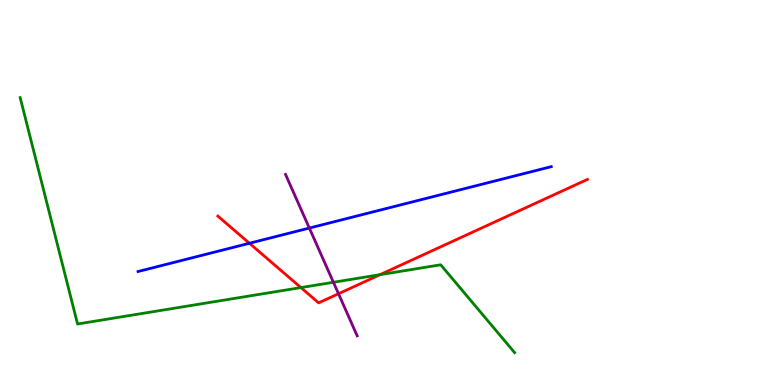[{'lines': ['blue', 'red'], 'intersections': [{'x': 3.22, 'y': 3.68}]}, {'lines': ['green', 'red'], 'intersections': [{'x': 3.88, 'y': 2.53}, {'x': 4.9, 'y': 2.87}]}, {'lines': ['purple', 'red'], 'intersections': [{'x': 4.37, 'y': 2.37}]}, {'lines': ['blue', 'green'], 'intersections': []}, {'lines': ['blue', 'purple'], 'intersections': [{'x': 3.99, 'y': 4.08}]}, {'lines': ['green', 'purple'], 'intersections': [{'x': 4.3, 'y': 2.67}]}]